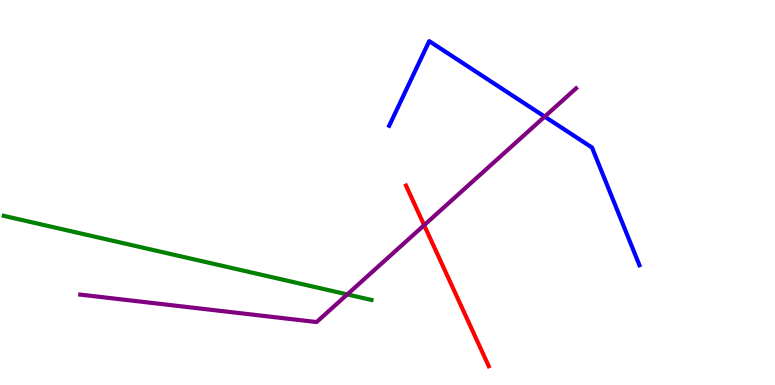[{'lines': ['blue', 'red'], 'intersections': []}, {'lines': ['green', 'red'], 'intersections': []}, {'lines': ['purple', 'red'], 'intersections': [{'x': 5.47, 'y': 4.15}]}, {'lines': ['blue', 'green'], 'intersections': []}, {'lines': ['blue', 'purple'], 'intersections': [{'x': 7.03, 'y': 6.97}]}, {'lines': ['green', 'purple'], 'intersections': [{'x': 4.48, 'y': 2.35}]}]